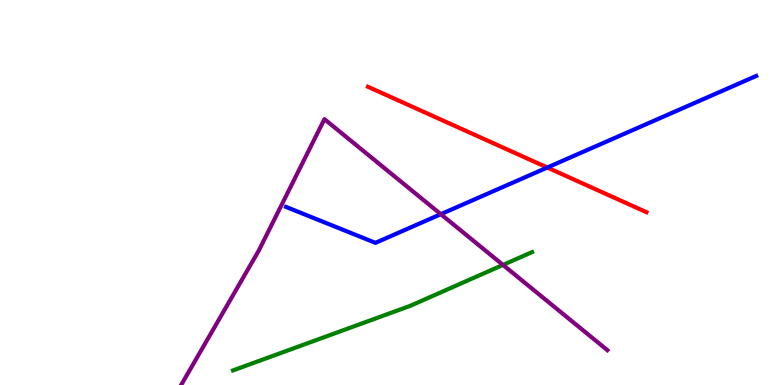[{'lines': ['blue', 'red'], 'intersections': [{'x': 7.06, 'y': 5.65}]}, {'lines': ['green', 'red'], 'intersections': []}, {'lines': ['purple', 'red'], 'intersections': []}, {'lines': ['blue', 'green'], 'intersections': []}, {'lines': ['blue', 'purple'], 'intersections': [{'x': 5.69, 'y': 4.44}]}, {'lines': ['green', 'purple'], 'intersections': [{'x': 6.49, 'y': 3.12}]}]